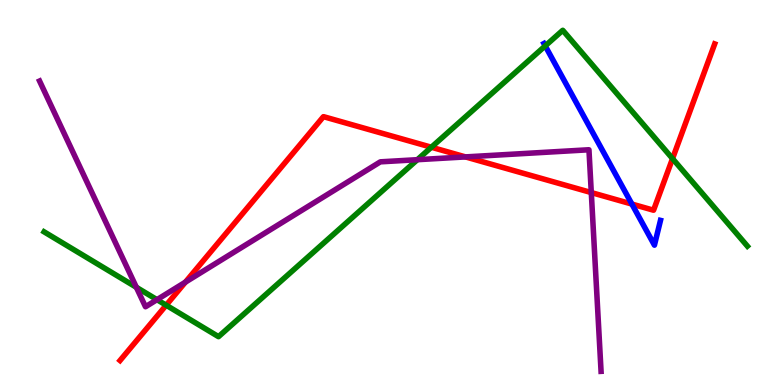[{'lines': ['blue', 'red'], 'intersections': [{'x': 8.15, 'y': 4.7}]}, {'lines': ['green', 'red'], 'intersections': [{'x': 2.14, 'y': 2.07}, {'x': 5.57, 'y': 6.18}, {'x': 8.68, 'y': 5.88}]}, {'lines': ['purple', 'red'], 'intersections': [{'x': 2.39, 'y': 2.67}, {'x': 6.01, 'y': 5.92}, {'x': 7.63, 'y': 5.0}]}, {'lines': ['blue', 'green'], 'intersections': [{'x': 7.04, 'y': 8.81}]}, {'lines': ['blue', 'purple'], 'intersections': []}, {'lines': ['green', 'purple'], 'intersections': [{'x': 1.76, 'y': 2.54}, {'x': 2.03, 'y': 2.22}, {'x': 5.39, 'y': 5.85}]}]